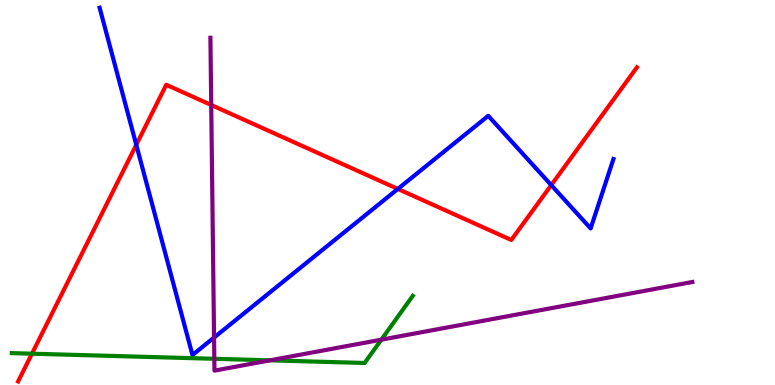[{'lines': ['blue', 'red'], 'intersections': [{'x': 1.76, 'y': 6.24}, {'x': 5.13, 'y': 5.09}, {'x': 7.11, 'y': 5.19}]}, {'lines': ['green', 'red'], 'intersections': [{'x': 0.412, 'y': 0.813}]}, {'lines': ['purple', 'red'], 'intersections': [{'x': 2.73, 'y': 7.27}]}, {'lines': ['blue', 'green'], 'intersections': []}, {'lines': ['blue', 'purple'], 'intersections': [{'x': 2.76, 'y': 1.23}]}, {'lines': ['green', 'purple'], 'intersections': [{'x': 2.77, 'y': 0.681}, {'x': 3.48, 'y': 0.641}, {'x': 4.92, 'y': 1.18}]}]